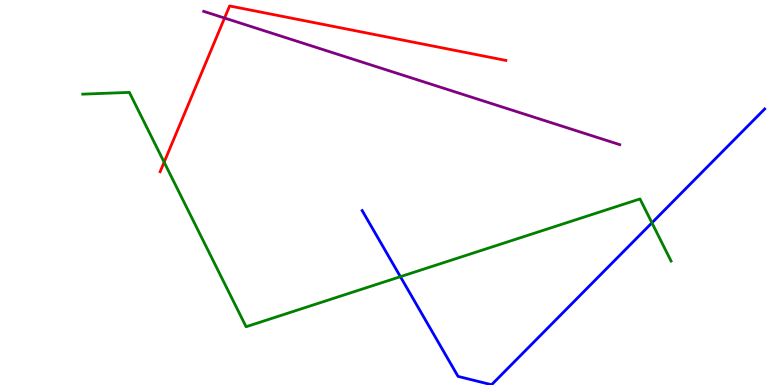[{'lines': ['blue', 'red'], 'intersections': []}, {'lines': ['green', 'red'], 'intersections': [{'x': 2.12, 'y': 5.79}]}, {'lines': ['purple', 'red'], 'intersections': [{'x': 2.9, 'y': 9.53}]}, {'lines': ['blue', 'green'], 'intersections': [{'x': 5.17, 'y': 2.81}, {'x': 8.41, 'y': 4.21}]}, {'lines': ['blue', 'purple'], 'intersections': []}, {'lines': ['green', 'purple'], 'intersections': []}]